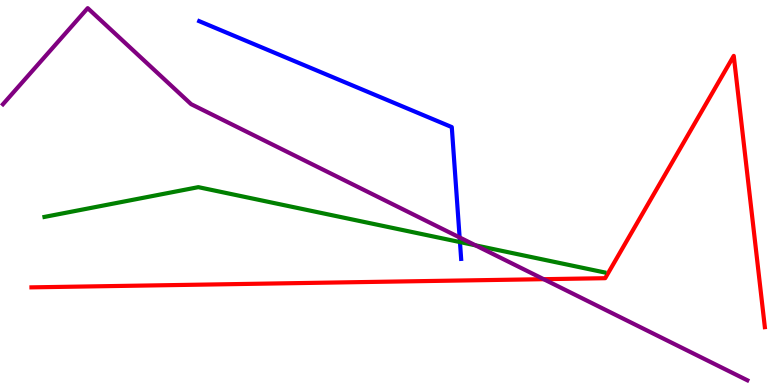[{'lines': ['blue', 'red'], 'intersections': []}, {'lines': ['green', 'red'], 'intersections': []}, {'lines': ['purple', 'red'], 'intersections': [{'x': 7.02, 'y': 2.75}]}, {'lines': ['blue', 'green'], 'intersections': [{'x': 5.93, 'y': 3.71}]}, {'lines': ['blue', 'purple'], 'intersections': [{'x': 5.93, 'y': 3.83}]}, {'lines': ['green', 'purple'], 'intersections': [{'x': 6.14, 'y': 3.63}]}]